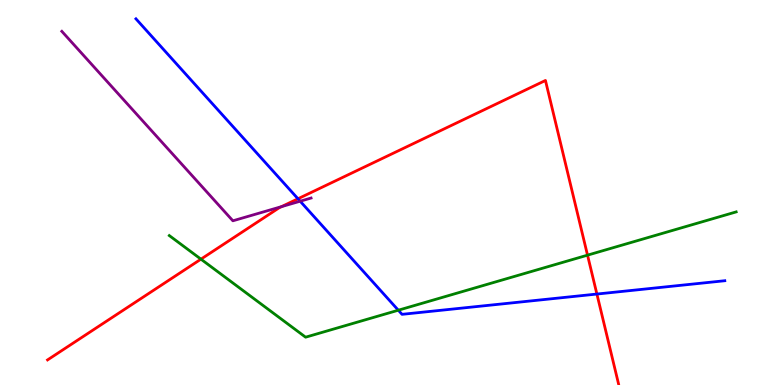[{'lines': ['blue', 'red'], 'intersections': [{'x': 3.84, 'y': 4.84}, {'x': 7.7, 'y': 2.36}]}, {'lines': ['green', 'red'], 'intersections': [{'x': 2.59, 'y': 3.27}, {'x': 7.58, 'y': 3.37}]}, {'lines': ['purple', 'red'], 'intersections': [{'x': 3.63, 'y': 4.63}]}, {'lines': ['blue', 'green'], 'intersections': [{'x': 5.14, 'y': 1.94}]}, {'lines': ['blue', 'purple'], 'intersections': [{'x': 3.87, 'y': 4.77}]}, {'lines': ['green', 'purple'], 'intersections': []}]